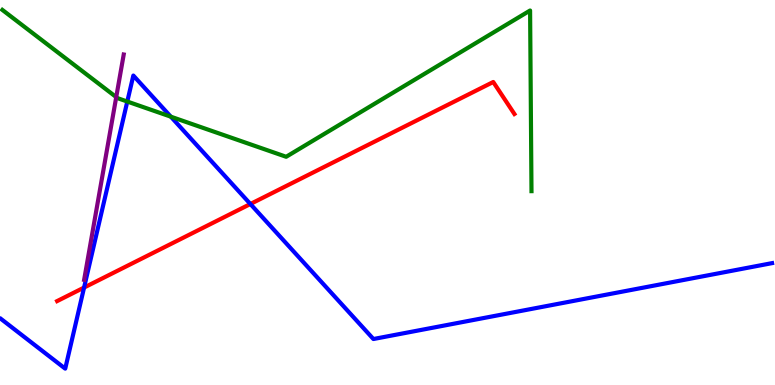[{'lines': ['blue', 'red'], 'intersections': [{'x': 1.08, 'y': 2.53}, {'x': 3.23, 'y': 4.7}]}, {'lines': ['green', 'red'], 'intersections': []}, {'lines': ['purple', 'red'], 'intersections': []}, {'lines': ['blue', 'green'], 'intersections': [{'x': 1.64, 'y': 7.36}, {'x': 2.2, 'y': 6.97}]}, {'lines': ['blue', 'purple'], 'intersections': []}, {'lines': ['green', 'purple'], 'intersections': [{'x': 1.5, 'y': 7.48}]}]